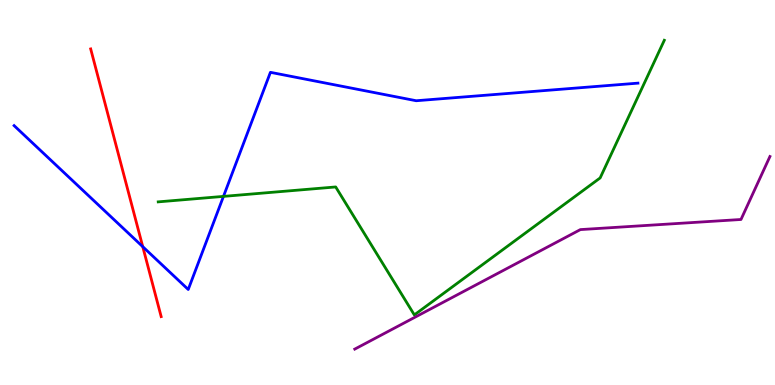[{'lines': ['blue', 'red'], 'intersections': [{'x': 1.84, 'y': 3.59}]}, {'lines': ['green', 'red'], 'intersections': []}, {'lines': ['purple', 'red'], 'intersections': []}, {'lines': ['blue', 'green'], 'intersections': [{'x': 2.88, 'y': 4.9}]}, {'lines': ['blue', 'purple'], 'intersections': []}, {'lines': ['green', 'purple'], 'intersections': []}]